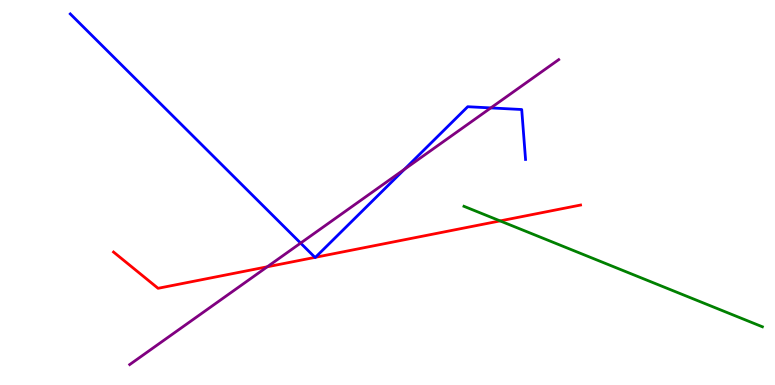[{'lines': ['blue', 'red'], 'intersections': [{'x': 4.06, 'y': 3.31}, {'x': 4.07, 'y': 3.32}]}, {'lines': ['green', 'red'], 'intersections': [{'x': 6.45, 'y': 4.26}]}, {'lines': ['purple', 'red'], 'intersections': [{'x': 3.45, 'y': 3.07}]}, {'lines': ['blue', 'green'], 'intersections': []}, {'lines': ['blue', 'purple'], 'intersections': [{'x': 3.88, 'y': 3.69}, {'x': 5.22, 'y': 5.6}, {'x': 6.33, 'y': 7.2}]}, {'lines': ['green', 'purple'], 'intersections': []}]